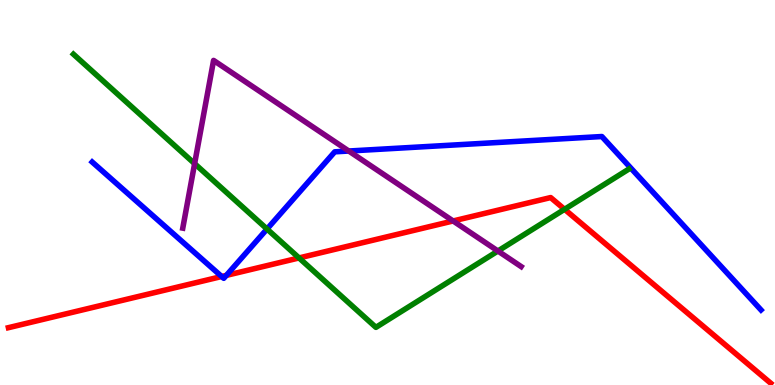[{'lines': ['blue', 'red'], 'intersections': [{'x': 2.86, 'y': 2.82}, {'x': 2.92, 'y': 2.85}]}, {'lines': ['green', 'red'], 'intersections': [{'x': 3.86, 'y': 3.3}, {'x': 7.28, 'y': 4.56}]}, {'lines': ['purple', 'red'], 'intersections': [{'x': 5.85, 'y': 4.26}]}, {'lines': ['blue', 'green'], 'intersections': [{'x': 3.45, 'y': 4.05}]}, {'lines': ['blue', 'purple'], 'intersections': [{'x': 4.5, 'y': 6.08}]}, {'lines': ['green', 'purple'], 'intersections': [{'x': 2.51, 'y': 5.75}, {'x': 6.42, 'y': 3.48}]}]